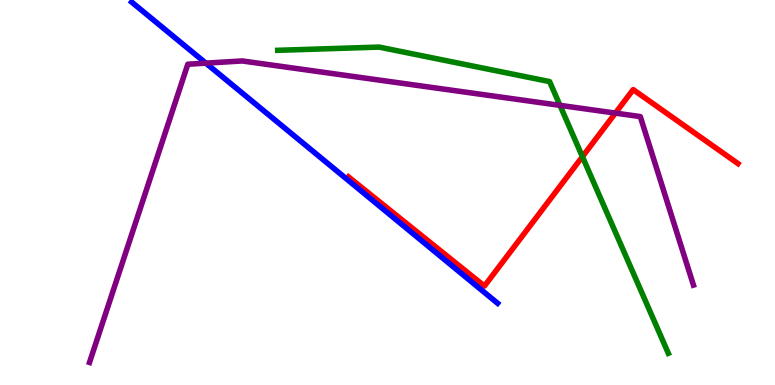[{'lines': ['blue', 'red'], 'intersections': []}, {'lines': ['green', 'red'], 'intersections': [{'x': 7.51, 'y': 5.93}]}, {'lines': ['purple', 'red'], 'intersections': [{'x': 7.94, 'y': 7.06}]}, {'lines': ['blue', 'green'], 'intersections': []}, {'lines': ['blue', 'purple'], 'intersections': [{'x': 2.66, 'y': 8.36}]}, {'lines': ['green', 'purple'], 'intersections': [{'x': 7.23, 'y': 7.26}]}]